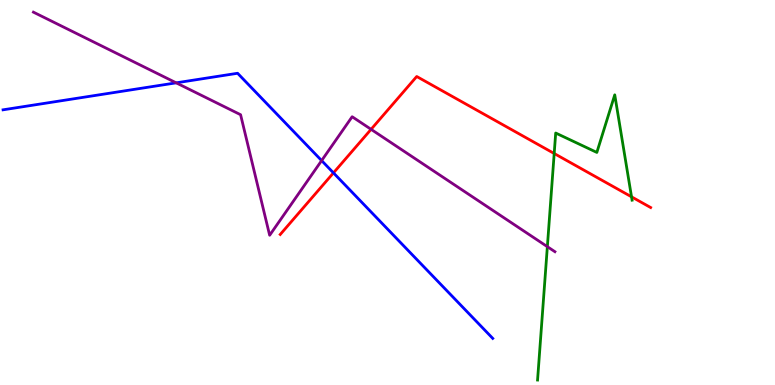[{'lines': ['blue', 'red'], 'intersections': [{'x': 4.3, 'y': 5.51}]}, {'lines': ['green', 'red'], 'intersections': [{'x': 7.15, 'y': 6.01}, {'x': 8.15, 'y': 4.89}]}, {'lines': ['purple', 'red'], 'intersections': [{'x': 4.79, 'y': 6.64}]}, {'lines': ['blue', 'green'], 'intersections': []}, {'lines': ['blue', 'purple'], 'intersections': [{'x': 2.27, 'y': 7.85}, {'x': 4.15, 'y': 5.83}]}, {'lines': ['green', 'purple'], 'intersections': [{'x': 7.06, 'y': 3.59}]}]